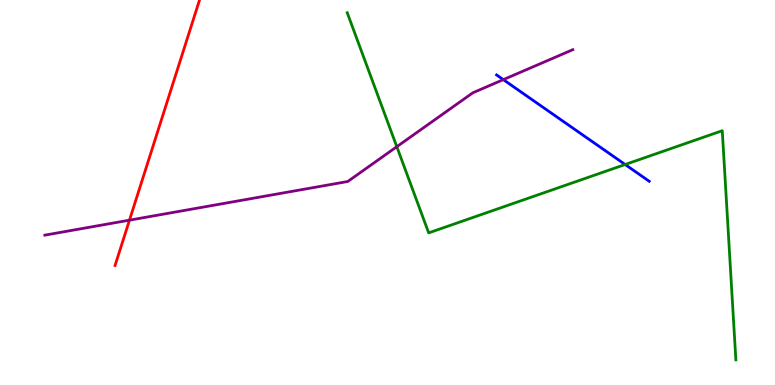[{'lines': ['blue', 'red'], 'intersections': []}, {'lines': ['green', 'red'], 'intersections': []}, {'lines': ['purple', 'red'], 'intersections': [{'x': 1.67, 'y': 4.28}]}, {'lines': ['blue', 'green'], 'intersections': [{'x': 8.07, 'y': 5.73}]}, {'lines': ['blue', 'purple'], 'intersections': [{'x': 6.49, 'y': 7.93}]}, {'lines': ['green', 'purple'], 'intersections': [{'x': 5.12, 'y': 6.19}]}]